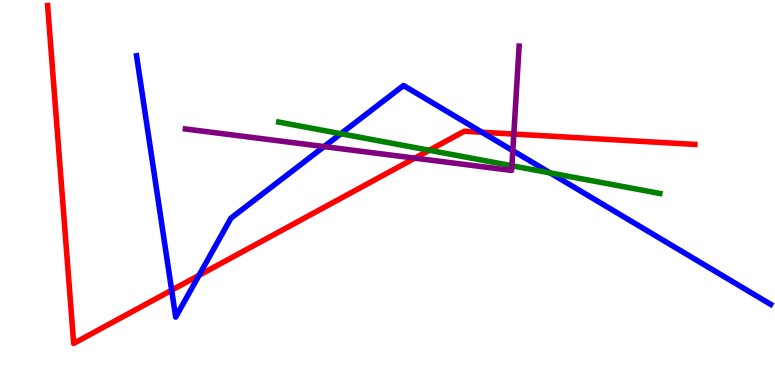[{'lines': ['blue', 'red'], 'intersections': [{'x': 2.22, 'y': 2.46}, {'x': 2.57, 'y': 2.85}, {'x': 6.22, 'y': 6.57}]}, {'lines': ['green', 'red'], 'intersections': [{'x': 5.54, 'y': 6.1}]}, {'lines': ['purple', 'red'], 'intersections': [{'x': 5.35, 'y': 5.89}, {'x': 6.63, 'y': 6.52}]}, {'lines': ['blue', 'green'], 'intersections': [{'x': 4.4, 'y': 6.53}, {'x': 7.1, 'y': 5.51}]}, {'lines': ['blue', 'purple'], 'intersections': [{'x': 4.18, 'y': 6.19}, {'x': 6.62, 'y': 6.09}]}, {'lines': ['green', 'purple'], 'intersections': [{'x': 6.61, 'y': 5.69}]}]